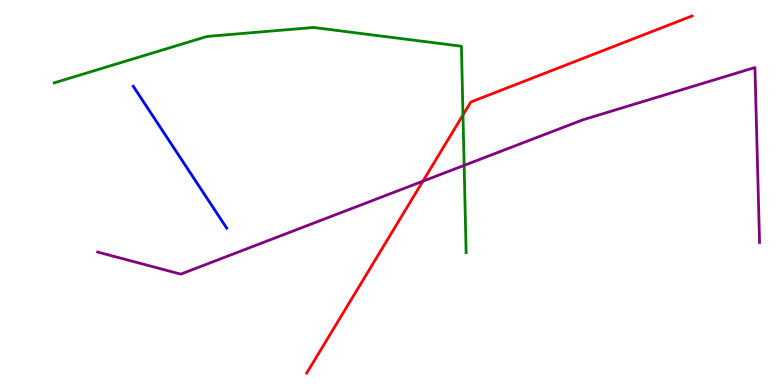[{'lines': ['blue', 'red'], 'intersections': []}, {'lines': ['green', 'red'], 'intersections': [{'x': 5.97, 'y': 7.01}]}, {'lines': ['purple', 'red'], 'intersections': [{'x': 5.46, 'y': 5.29}]}, {'lines': ['blue', 'green'], 'intersections': []}, {'lines': ['blue', 'purple'], 'intersections': []}, {'lines': ['green', 'purple'], 'intersections': [{'x': 5.99, 'y': 5.7}]}]